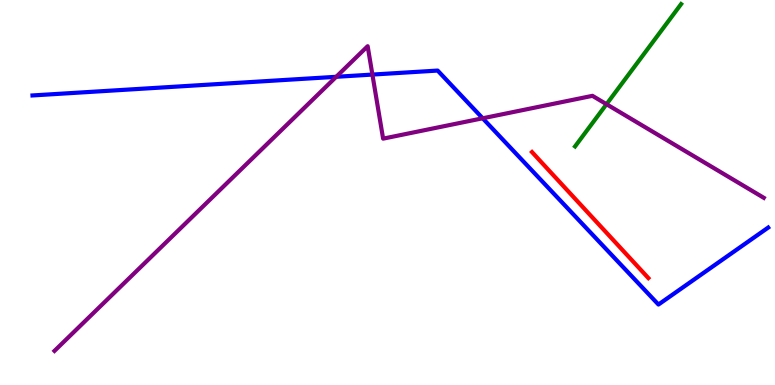[{'lines': ['blue', 'red'], 'intersections': []}, {'lines': ['green', 'red'], 'intersections': []}, {'lines': ['purple', 'red'], 'intersections': []}, {'lines': ['blue', 'green'], 'intersections': []}, {'lines': ['blue', 'purple'], 'intersections': [{'x': 4.34, 'y': 8.01}, {'x': 4.81, 'y': 8.06}, {'x': 6.23, 'y': 6.93}]}, {'lines': ['green', 'purple'], 'intersections': [{'x': 7.83, 'y': 7.29}]}]